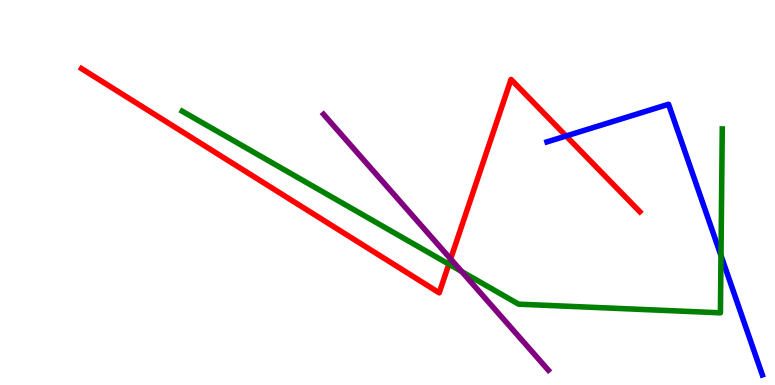[{'lines': ['blue', 'red'], 'intersections': [{'x': 7.3, 'y': 6.47}]}, {'lines': ['green', 'red'], 'intersections': [{'x': 5.79, 'y': 3.14}]}, {'lines': ['purple', 'red'], 'intersections': [{'x': 5.81, 'y': 3.27}]}, {'lines': ['blue', 'green'], 'intersections': [{'x': 9.3, 'y': 3.36}]}, {'lines': ['blue', 'purple'], 'intersections': []}, {'lines': ['green', 'purple'], 'intersections': [{'x': 5.96, 'y': 2.95}]}]